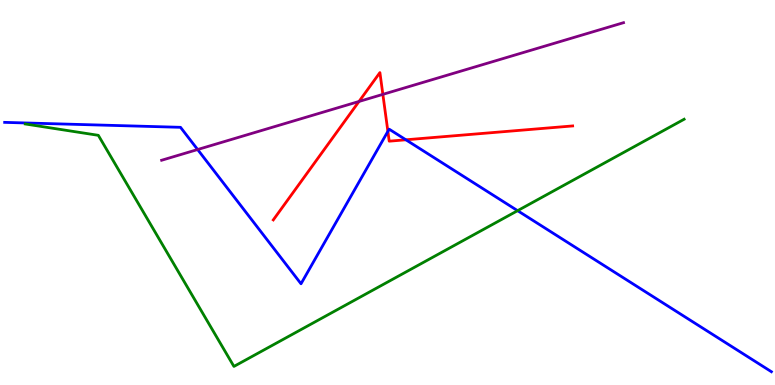[{'lines': ['blue', 'red'], 'intersections': [{'x': 5.0, 'y': 6.59}, {'x': 5.24, 'y': 6.37}]}, {'lines': ['green', 'red'], 'intersections': []}, {'lines': ['purple', 'red'], 'intersections': [{'x': 4.63, 'y': 7.36}, {'x': 4.94, 'y': 7.55}]}, {'lines': ['blue', 'green'], 'intersections': [{'x': 6.68, 'y': 4.53}]}, {'lines': ['blue', 'purple'], 'intersections': [{'x': 2.55, 'y': 6.12}]}, {'lines': ['green', 'purple'], 'intersections': []}]